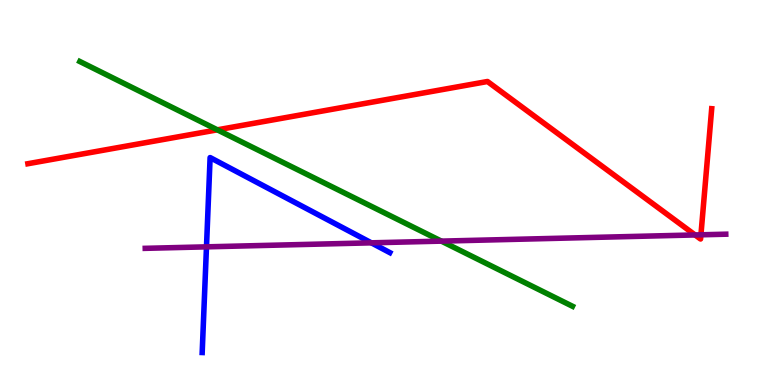[{'lines': ['blue', 'red'], 'intersections': []}, {'lines': ['green', 'red'], 'intersections': [{'x': 2.8, 'y': 6.63}]}, {'lines': ['purple', 'red'], 'intersections': [{'x': 8.97, 'y': 3.9}, {'x': 9.04, 'y': 3.9}]}, {'lines': ['blue', 'green'], 'intersections': []}, {'lines': ['blue', 'purple'], 'intersections': [{'x': 2.66, 'y': 3.59}, {'x': 4.79, 'y': 3.69}]}, {'lines': ['green', 'purple'], 'intersections': [{'x': 5.7, 'y': 3.74}]}]